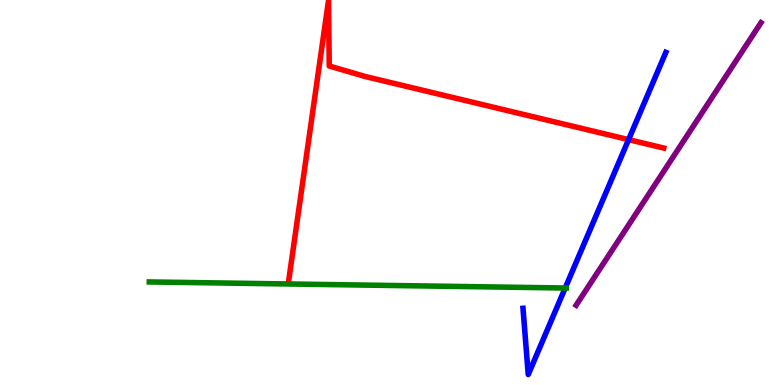[{'lines': ['blue', 'red'], 'intersections': [{'x': 8.11, 'y': 6.37}]}, {'lines': ['green', 'red'], 'intersections': []}, {'lines': ['purple', 'red'], 'intersections': []}, {'lines': ['blue', 'green'], 'intersections': [{'x': 7.29, 'y': 2.52}]}, {'lines': ['blue', 'purple'], 'intersections': []}, {'lines': ['green', 'purple'], 'intersections': []}]